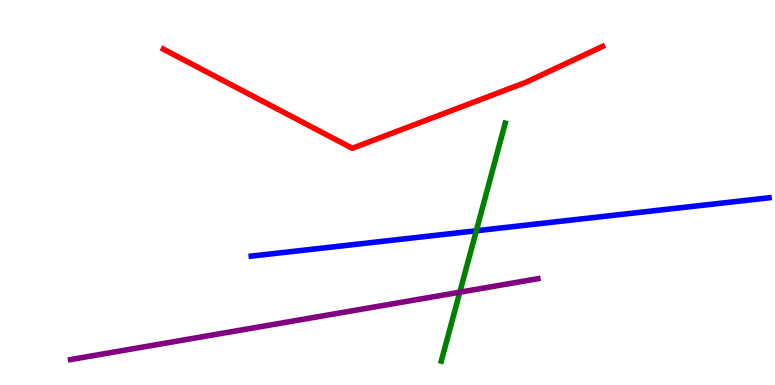[{'lines': ['blue', 'red'], 'intersections': []}, {'lines': ['green', 'red'], 'intersections': []}, {'lines': ['purple', 'red'], 'intersections': []}, {'lines': ['blue', 'green'], 'intersections': [{'x': 6.15, 'y': 4.01}]}, {'lines': ['blue', 'purple'], 'intersections': []}, {'lines': ['green', 'purple'], 'intersections': [{'x': 5.93, 'y': 2.41}]}]